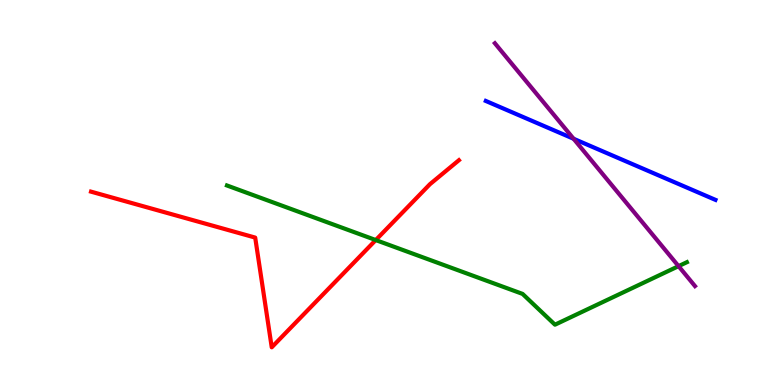[{'lines': ['blue', 'red'], 'intersections': []}, {'lines': ['green', 'red'], 'intersections': [{'x': 4.85, 'y': 3.76}]}, {'lines': ['purple', 'red'], 'intersections': []}, {'lines': ['blue', 'green'], 'intersections': []}, {'lines': ['blue', 'purple'], 'intersections': [{'x': 7.4, 'y': 6.4}]}, {'lines': ['green', 'purple'], 'intersections': [{'x': 8.76, 'y': 3.09}]}]